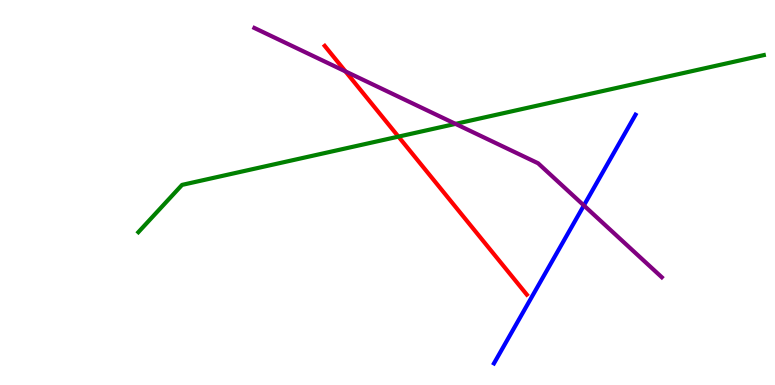[{'lines': ['blue', 'red'], 'intersections': []}, {'lines': ['green', 'red'], 'intersections': [{'x': 5.14, 'y': 6.45}]}, {'lines': ['purple', 'red'], 'intersections': [{'x': 4.46, 'y': 8.15}]}, {'lines': ['blue', 'green'], 'intersections': []}, {'lines': ['blue', 'purple'], 'intersections': [{'x': 7.53, 'y': 4.66}]}, {'lines': ['green', 'purple'], 'intersections': [{'x': 5.88, 'y': 6.78}]}]